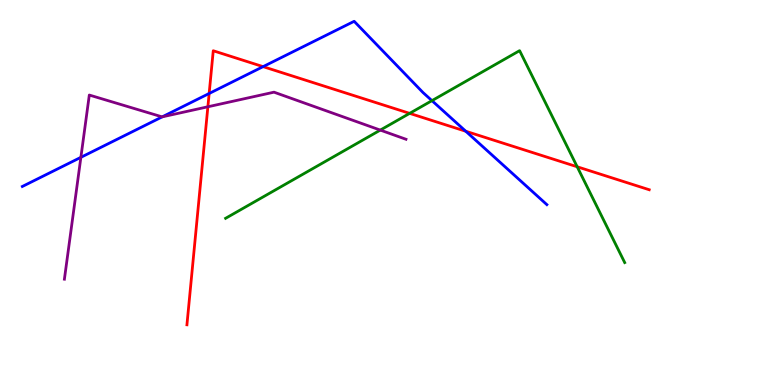[{'lines': ['blue', 'red'], 'intersections': [{'x': 2.7, 'y': 7.57}, {'x': 3.39, 'y': 8.27}, {'x': 6.01, 'y': 6.59}]}, {'lines': ['green', 'red'], 'intersections': [{'x': 5.29, 'y': 7.06}, {'x': 7.45, 'y': 5.67}]}, {'lines': ['purple', 'red'], 'intersections': [{'x': 2.68, 'y': 7.23}]}, {'lines': ['blue', 'green'], 'intersections': [{'x': 5.57, 'y': 7.39}]}, {'lines': ['blue', 'purple'], 'intersections': [{'x': 1.04, 'y': 5.91}, {'x': 2.09, 'y': 6.96}]}, {'lines': ['green', 'purple'], 'intersections': [{'x': 4.91, 'y': 6.62}]}]